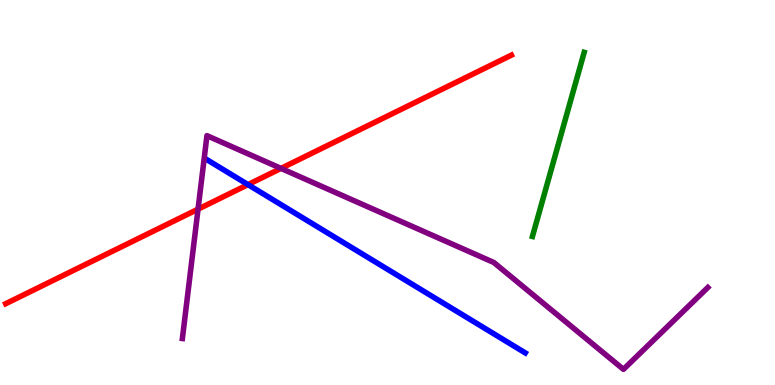[{'lines': ['blue', 'red'], 'intersections': [{'x': 3.2, 'y': 5.2}]}, {'lines': ['green', 'red'], 'intersections': []}, {'lines': ['purple', 'red'], 'intersections': [{'x': 2.56, 'y': 4.57}, {'x': 3.63, 'y': 5.63}]}, {'lines': ['blue', 'green'], 'intersections': []}, {'lines': ['blue', 'purple'], 'intersections': []}, {'lines': ['green', 'purple'], 'intersections': []}]